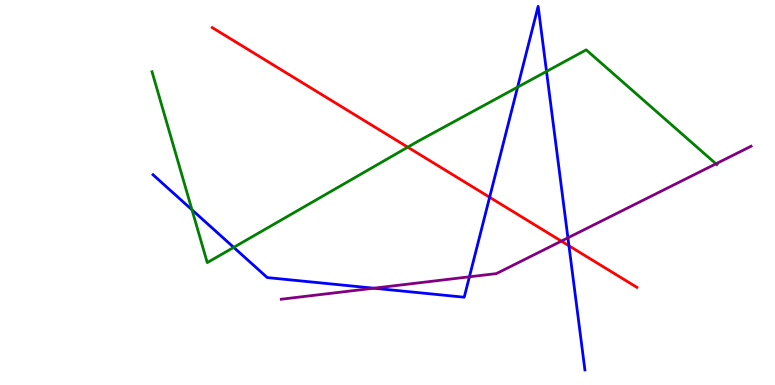[{'lines': ['blue', 'red'], 'intersections': [{'x': 6.32, 'y': 4.88}, {'x': 7.34, 'y': 3.62}]}, {'lines': ['green', 'red'], 'intersections': [{'x': 5.26, 'y': 6.18}]}, {'lines': ['purple', 'red'], 'intersections': [{'x': 7.24, 'y': 3.74}]}, {'lines': ['blue', 'green'], 'intersections': [{'x': 2.48, 'y': 4.55}, {'x': 3.02, 'y': 3.57}, {'x': 6.68, 'y': 7.74}, {'x': 7.05, 'y': 8.14}]}, {'lines': ['blue', 'purple'], 'intersections': [{'x': 4.82, 'y': 2.51}, {'x': 6.06, 'y': 2.81}, {'x': 7.33, 'y': 3.82}]}, {'lines': ['green', 'purple'], 'intersections': [{'x': 9.24, 'y': 5.75}]}]